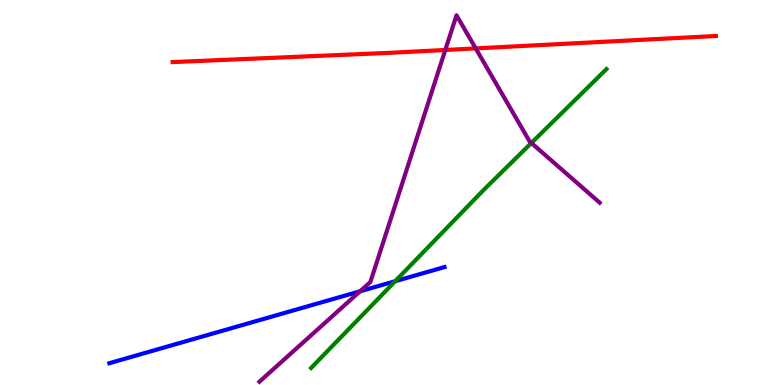[{'lines': ['blue', 'red'], 'intersections': []}, {'lines': ['green', 'red'], 'intersections': []}, {'lines': ['purple', 'red'], 'intersections': [{'x': 5.75, 'y': 8.7}, {'x': 6.14, 'y': 8.74}]}, {'lines': ['blue', 'green'], 'intersections': [{'x': 5.1, 'y': 2.7}]}, {'lines': ['blue', 'purple'], 'intersections': [{'x': 4.65, 'y': 2.43}]}, {'lines': ['green', 'purple'], 'intersections': [{'x': 6.86, 'y': 6.29}]}]